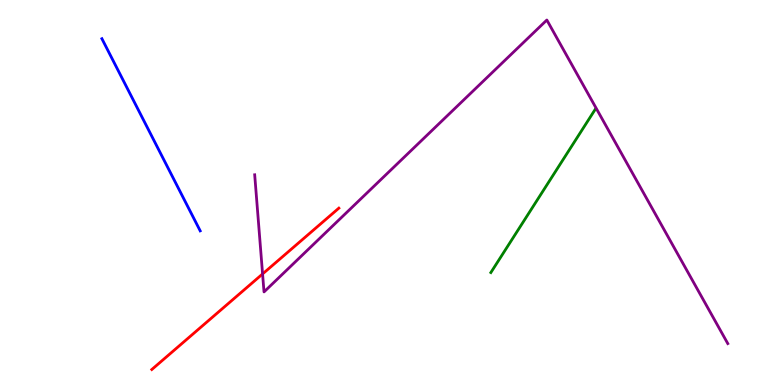[{'lines': ['blue', 'red'], 'intersections': []}, {'lines': ['green', 'red'], 'intersections': []}, {'lines': ['purple', 'red'], 'intersections': [{'x': 3.39, 'y': 2.88}]}, {'lines': ['blue', 'green'], 'intersections': []}, {'lines': ['blue', 'purple'], 'intersections': []}, {'lines': ['green', 'purple'], 'intersections': []}]